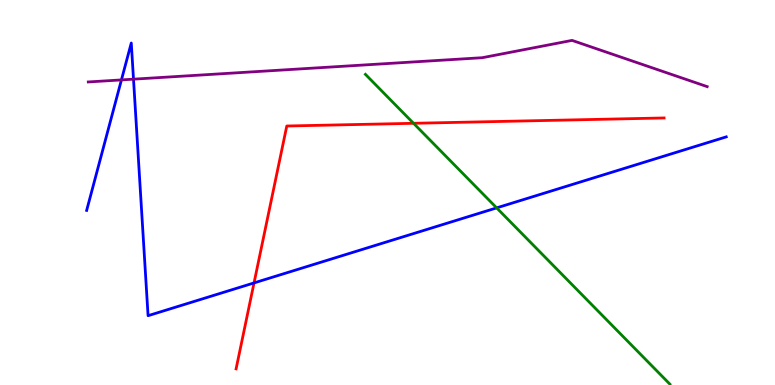[{'lines': ['blue', 'red'], 'intersections': [{'x': 3.28, 'y': 2.65}]}, {'lines': ['green', 'red'], 'intersections': [{'x': 5.34, 'y': 6.8}]}, {'lines': ['purple', 'red'], 'intersections': []}, {'lines': ['blue', 'green'], 'intersections': [{'x': 6.41, 'y': 4.6}]}, {'lines': ['blue', 'purple'], 'intersections': [{'x': 1.57, 'y': 7.92}, {'x': 1.72, 'y': 7.94}]}, {'lines': ['green', 'purple'], 'intersections': []}]